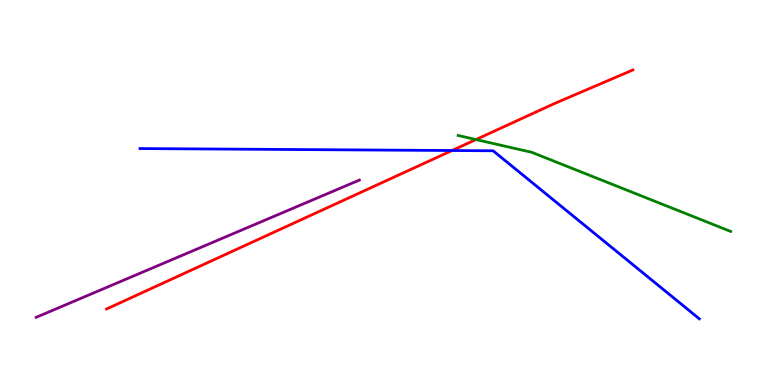[{'lines': ['blue', 'red'], 'intersections': [{'x': 5.83, 'y': 6.09}]}, {'lines': ['green', 'red'], 'intersections': [{'x': 6.14, 'y': 6.38}]}, {'lines': ['purple', 'red'], 'intersections': []}, {'lines': ['blue', 'green'], 'intersections': []}, {'lines': ['blue', 'purple'], 'intersections': []}, {'lines': ['green', 'purple'], 'intersections': []}]